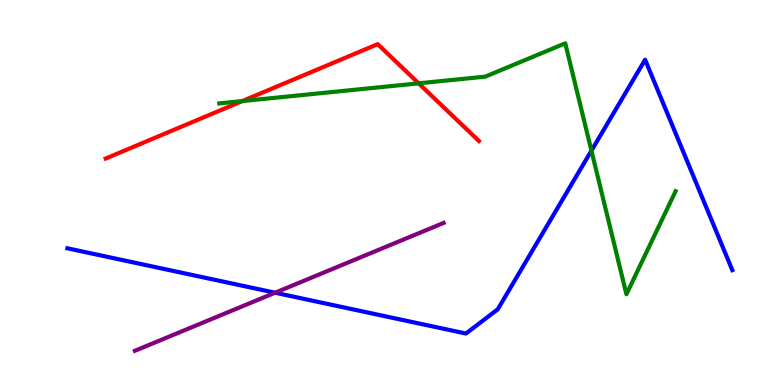[{'lines': ['blue', 'red'], 'intersections': []}, {'lines': ['green', 'red'], 'intersections': [{'x': 3.13, 'y': 7.37}, {'x': 5.4, 'y': 7.84}]}, {'lines': ['purple', 'red'], 'intersections': []}, {'lines': ['blue', 'green'], 'intersections': [{'x': 7.63, 'y': 6.09}]}, {'lines': ['blue', 'purple'], 'intersections': [{'x': 3.55, 'y': 2.4}]}, {'lines': ['green', 'purple'], 'intersections': []}]